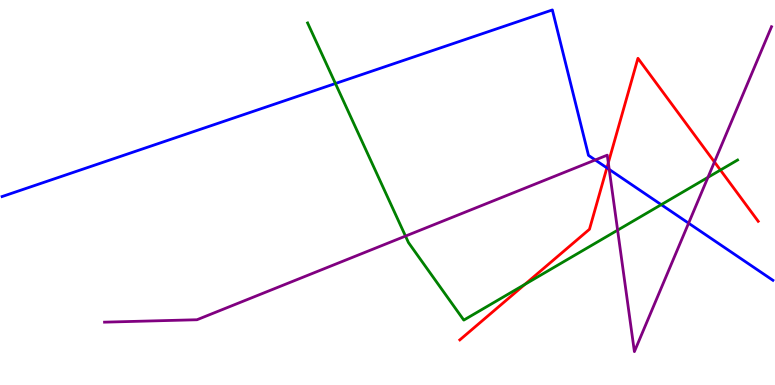[{'lines': ['blue', 'red'], 'intersections': [{'x': 7.83, 'y': 5.64}]}, {'lines': ['green', 'red'], 'intersections': [{'x': 6.77, 'y': 2.61}, {'x': 9.3, 'y': 5.58}]}, {'lines': ['purple', 'red'], 'intersections': [{'x': 7.85, 'y': 5.77}, {'x': 9.22, 'y': 5.79}]}, {'lines': ['blue', 'green'], 'intersections': [{'x': 4.33, 'y': 7.83}, {'x': 8.53, 'y': 4.68}]}, {'lines': ['blue', 'purple'], 'intersections': [{'x': 7.68, 'y': 5.85}, {'x': 7.86, 'y': 5.6}, {'x': 8.89, 'y': 4.2}]}, {'lines': ['green', 'purple'], 'intersections': [{'x': 5.23, 'y': 3.87}, {'x': 7.97, 'y': 4.02}, {'x': 9.13, 'y': 5.39}]}]